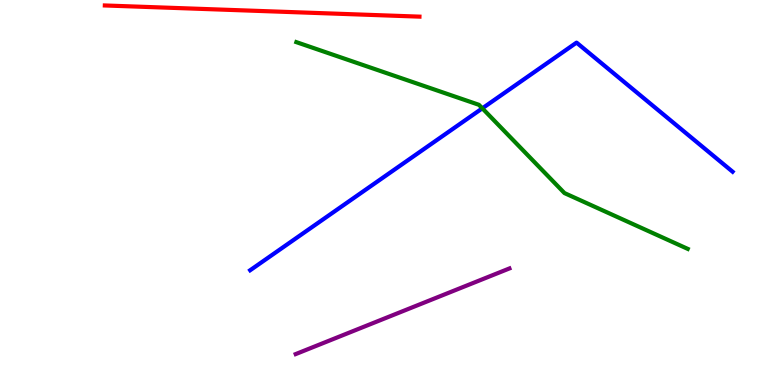[{'lines': ['blue', 'red'], 'intersections': []}, {'lines': ['green', 'red'], 'intersections': []}, {'lines': ['purple', 'red'], 'intersections': []}, {'lines': ['blue', 'green'], 'intersections': [{'x': 6.22, 'y': 7.19}]}, {'lines': ['blue', 'purple'], 'intersections': []}, {'lines': ['green', 'purple'], 'intersections': []}]